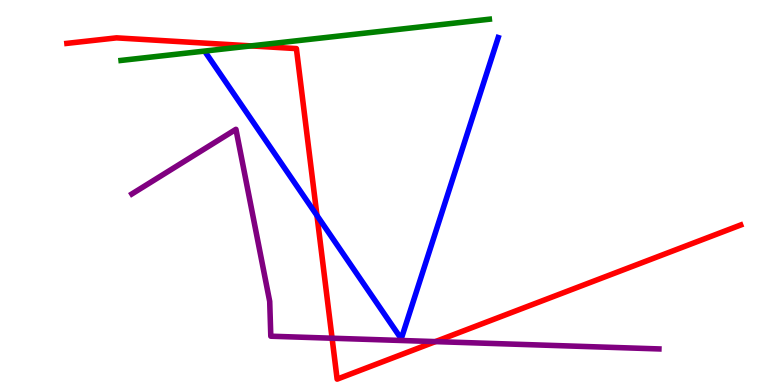[{'lines': ['blue', 'red'], 'intersections': [{'x': 4.09, 'y': 4.4}]}, {'lines': ['green', 'red'], 'intersections': [{'x': 3.24, 'y': 8.81}]}, {'lines': ['purple', 'red'], 'intersections': [{'x': 4.29, 'y': 1.22}, {'x': 5.62, 'y': 1.13}]}, {'lines': ['blue', 'green'], 'intersections': []}, {'lines': ['blue', 'purple'], 'intersections': []}, {'lines': ['green', 'purple'], 'intersections': []}]